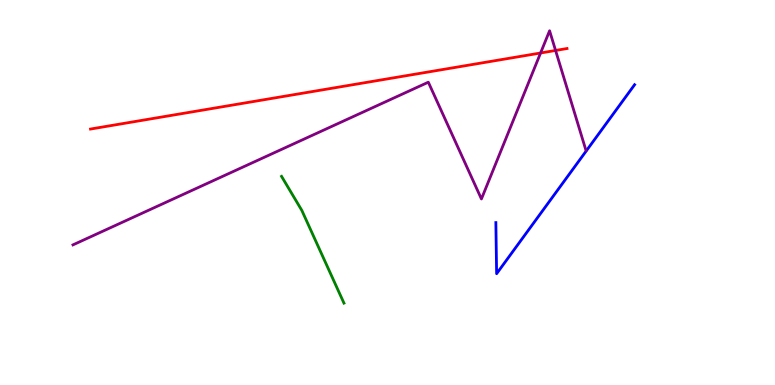[{'lines': ['blue', 'red'], 'intersections': []}, {'lines': ['green', 'red'], 'intersections': []}, {'lines': ['purple', 'red'], 'intersections': [{'x': 6.98, 'y': 8.62}, {'x': 7.17, 'y': 8.69}]}, {'lines': ['blue', 'green'], 'intersections': []}, {'lines': ['blue', 'purple'], 'intersections': []}, {'lines': ['green', 'purple'], 'intersections': []}]